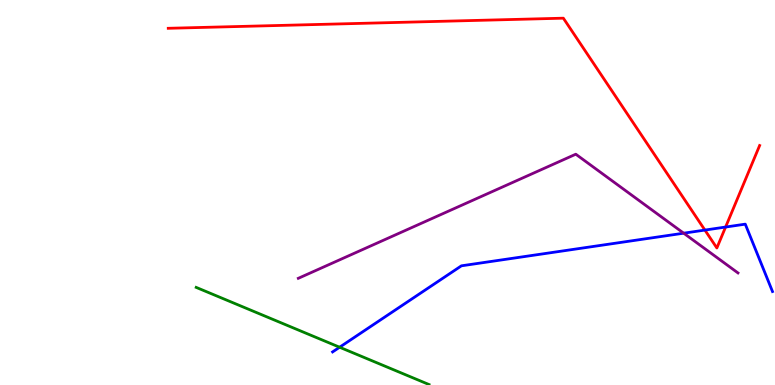[{'lines': ['blue', 'red'], 'intersections': [{'x': 9.1, 'y': 4.02}, {'x': 9.36, 'y': 4.1}]}, {'lines': ['green', 'red'], 'intersections': []}, {'lines': ['purple', 'red'], 'intersections': []}, {'lines': ['blue', 'green'], 'intersections': [{'x': 4.38, 'y': 0.981}]}, {'lines': ['blue', 'purple'], 'intersections': [{'x': 8.82, 'y': 3.94}]}, {'lines': ['green', 'purple'], 'intersections': []}]